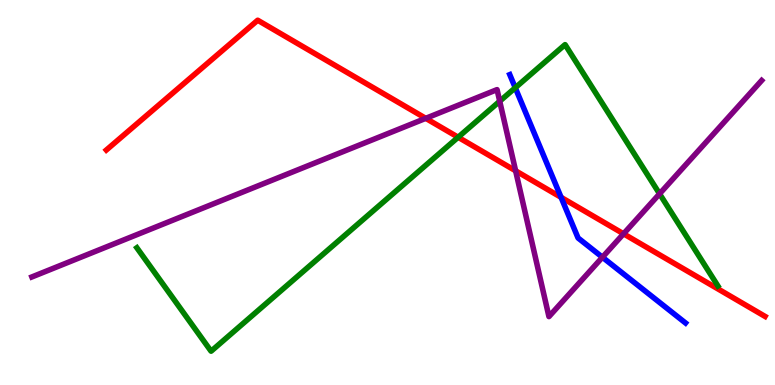[{'lines': ['blue', 'red'], 'intersections': [{'x': 7.24, 'y': 4.87}]}, {'lines': ['green', 'red'], 'intersections': [{'x': 5.91, 'y': 6.44}]}, {'lines': ['purple', 'red'], 'intersections': [{'x': 5.49, 'y': 6.93}, {'x': 6.65, 'y': 5.56}, {'x': 8.05, 'y': 3.93}]}, {'lines': ['blue', 'green'], 'intersections': [{'x': 6.65, 'y': 7.72}]}, {'lines': ['blue', 'purple'], 'intersections': [{'x': 7.77, 'y': 3.32}]}, {'lines': ['green', 'purple'], 'intersections': [{'x': 6.45, 'y': 7.37}, {'x': 8.51, 'y': 4.97}]}]